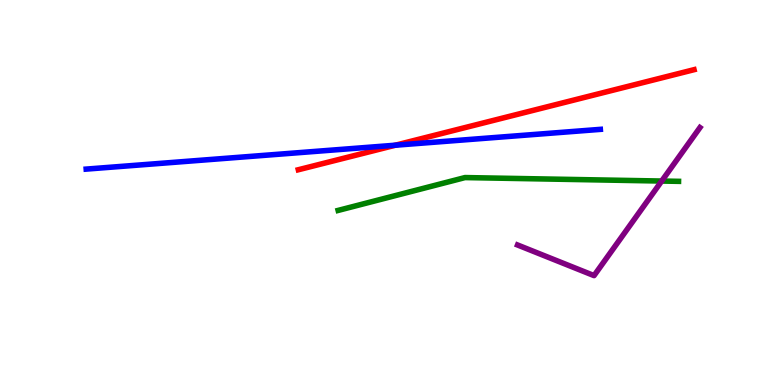[{'lines': ['blue', 'red'], 'intersections': [{'x': 5.1, 'y': 6.23}]}, {'lines': ['green', 'red'], 'intersections': []}, {'lines': ['purple', 'red'], 'intersections': []}, {'lines': ['blue', 'green'], 'intersections': []}, {'lines': ['blue', 'purple'], 'intersections': []}, {'lines': ['green', 'purple'], 'intersections': [{'x': 8.54, 'y': 5.3}]}]